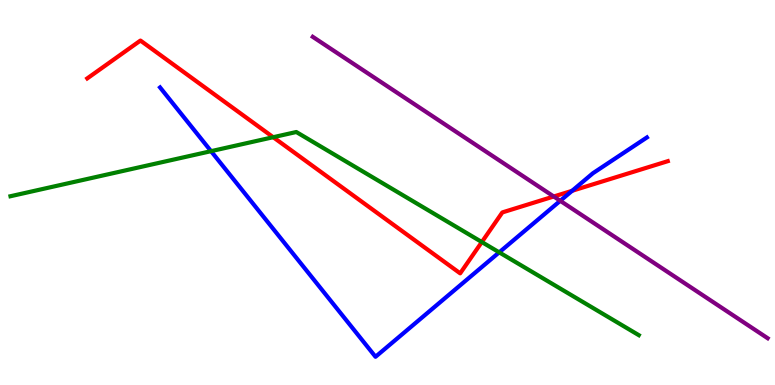[{'lines': ['blue', 'red'], 'intersections': [{'x': 7.38, 'y': 5.04}]}, {'lines': ['green', 'red'], 'intersections': [{'x': 3.53, 'y': 6.44}, {'x': 6.22, 'y': 3.71}]}, {'lines': ['purple', 'red'], 'intersections': [{'x': 7.15, 'y': 4.9}]}, {'lines': ['blue', 'green'], 'intersections': [{'x': 2.72, 'y': 6.07}, {'x': 6.44, 'y': 3.45}]}, {'lines': ['blue', 'purple'], 'intersections': [{'x': 7.23, 'y': 4.78}]}, {'lines': ['green', 'purple'], 'intersections': []}]